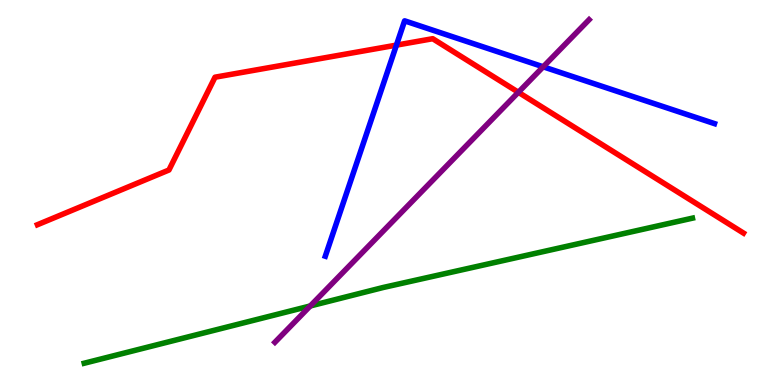[{'lines': ['blue', 'red'], 'intersections': [{'x': 5.12, 'y': 8.83}]}, {'lines': ['green', 'red'], 'intersections': []}, {'lines': ['purple', 'red'], 'intersections': [{'x': 6.69, 'y': 7.6}]}, {'lines': ['blue', 'green'], 'intersections': []}, {'lines': ['blue', 'purple'], 'intersections': [{'x': 7.01, 'y': 8.26}]}, {'lines': ['green', 'purple'], 'intersections': [{'x': 4.0, 'y': 2.05}]}]